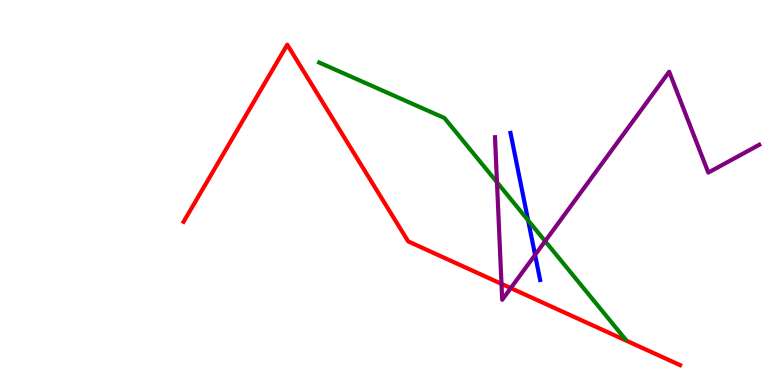[{'lines': ['blue', 'red'], 'intersections': []}, {'lines': ['green', 'red'], 'intersections': []}, {'lines': ['purple', 'red'], 'intersections': [{'x': 6.47, 'y': 2.63}, {'x': 6.59, 'y': 2.52}]}, {'lines': ['blue', 'green'], 'intersections': [{'x': 6.81, 'y': 4.28}]}, {'lines': ['blue', 'purple'], 'intersections': [{'x': 6.9, 'y': 3.38}]}, {'lines': ['green', 'purple'], 'intersections': [{'x': 6.41, 'y': 5.27}, {'x': 7.03, 'y': 3.74}]}]